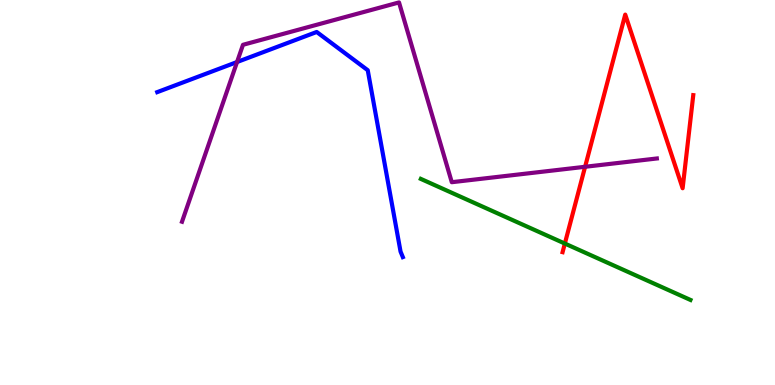[{'lines': ['blue', 'red'], 'intersections': []}, {'lines': ['green', 'red'], 'intersections': [{'x': 7.29, 'y': 3.67}]}, {'lines': ['purple', 'red'], 'intersections': [{'x': 7.55, 'y': 5.67}]}, {'lines': ['blue', 'green'], 'intersections': []}, {'lines': ['blue', 'purple'], 'intersections': [{'x': 3.06, 'y': 8.39}]}, {'lines': ['green', 'purple'], 'intersections': []}]